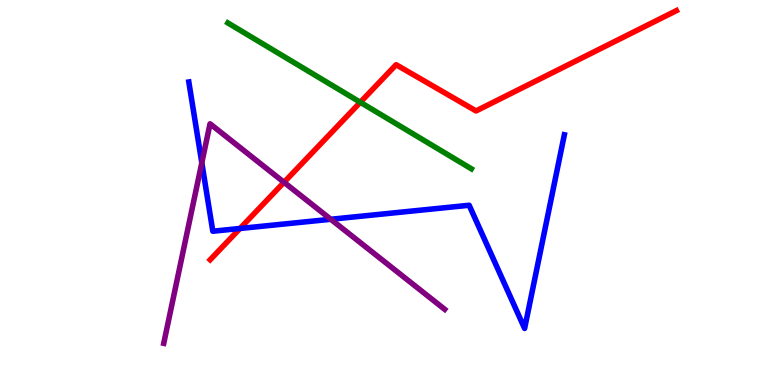[{'lines': ['blue', 'red'], 'intersections': [{'x': 3.1, 'y': 4.07}]}, {'lines': ['green', 'red'], 'intersections': [{'x': 4.65, 'y': 7.34}]}, {'lines': ['purple', 'red'], 'intersections': [{'x': 3.66, 'y': 5.27}]}, {'lines': ['blue', 'green'], 'intersections': []}, {'lines': ['blue', 'purple'], 'intersections': [{'x': 2.6, 'y': 5.77}, {'x': 4.27, 'y': 4.3}]}, {'lines': ['green', 'purple'], 'intersections': []}]